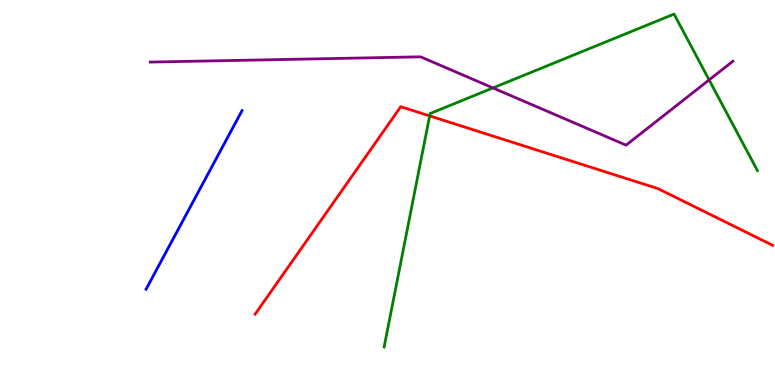[{'lines': ['blue', 'red'], 'intersections': []}, {'lines': ['green', 'red'], 'intersections': [{'x': 5.54, 'y': 6.99}]}, {'lines': ['purple', 'red'], 'intersections': []}, {'lines': ['blue', 'green'], 'intersections': []}, {'lines': ['blue', 'purple'], 'intersections': []}, {'lines': ['green', 'purple'], 'intersections': [{'x': 6.36, 'y': 7.72}, {'x': 9.15, 'y': 7.92}]}]